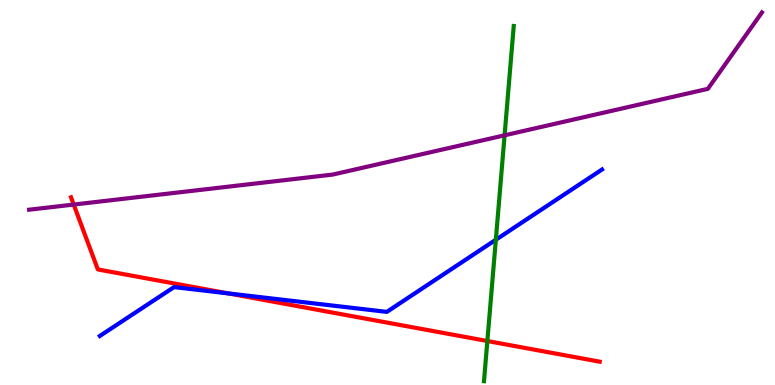[{'lines': ['blue', 'red'], 'intersections': [{'x': 2.95, 'y': 2.38}]}, {'lines': ['green', 'red'], 'intersections': [{'x': 6.29, 'y': 1.14}]}, {'lines': ['purple', 'red'], 'intersections': [{'x': 0.951, 'y': 4.69}]}, {'lines': ['blue', 'green'], 'intersections': [{'x': 6.4, 'y': 3.77}]}, {'lines': ['blue', 'purple'], 'intersections': []}, {'lines': ['green', 'purple'], 'intersections': [{'x': 6.51, 'y': 6.49}]}]